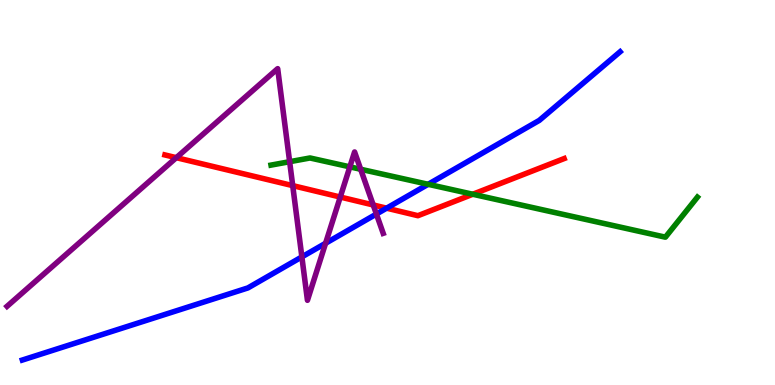[{'lines': ['blue', 'red'], 'intersections': [{'x': 4.99, 'y': 4.59}]}, {'lines': ['green', 'red'], 'intersections': [{'x': 6.1, 'y': 4.95}]}, {'lines': ['purple', 'red'], 'intersections': [{'x': 2.27, 'y': 5.9}, {'x': 3.78, 'y': 5.18}, {'x': 4.39, 'y': 4.88}, {'x': 4.82, 'y': 4.68}]}, {'lines': ['blue', 'green'], 'intersections': [{'x': 5.52, 'y': 5.21}]}, {'lines': ['blue', 'purple'], 'intersections': [{'x': 3.9, 'y': 3.33}, {'x': 4.2, 'y': 3.68}, {'x': 4.86, 'y': 4.44}]}, {'lines': ['green', 'purple'], 'intersections': [{'x': 3.74, 'y': 5.8}, {'x': 4.51, 'y': 5.67}, {'x': 4.65, 'y': 5.6}]}]